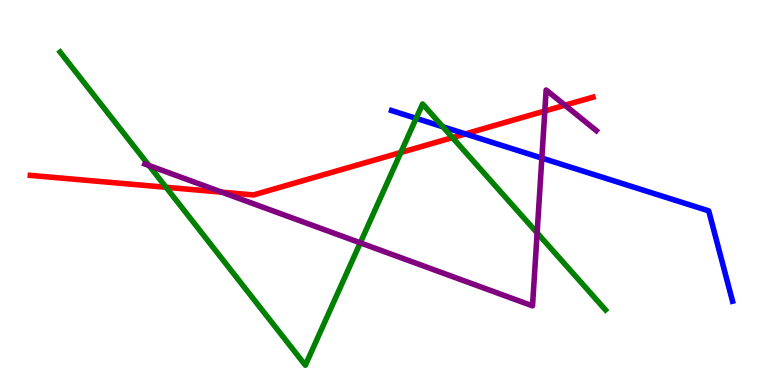[{'lines': ['blue', 'red'], 'intersections': [{'x': 6.0, 'y': 6.52}]}, {'lines': ['green', 'red'], 'intersections': [{'x': 2.14, 'y': 5.14}, {'x': 5.17, 'y': 6.04}, {'x': 5.84, 'y': 6.43}]}, {'lines': ['purple', 'red'], 'intersections': [{'x': 2.86, 'y': 5.01}, {'x': 7.03, 'y': 7.12}, {'x': 7.29, 'y': 7.27}]}, {'lines': ['blue', 'green'], 'intersections': [{'x': 5.37, 'y': 6.93}, {'x': 5.71, 'y': 6.71}]}, {'lines': ['blue', 'purple'], 'intersections': [{'x': 6.99, 'y': 5.89}]}, {'lines': ['green', 'purple'], 'intersections': [{'x': 1.92, 'y': 5.7}, {'x': 4.65, 'y': 3.69}, {'x': 6.93, 'y': 3.95}]}]